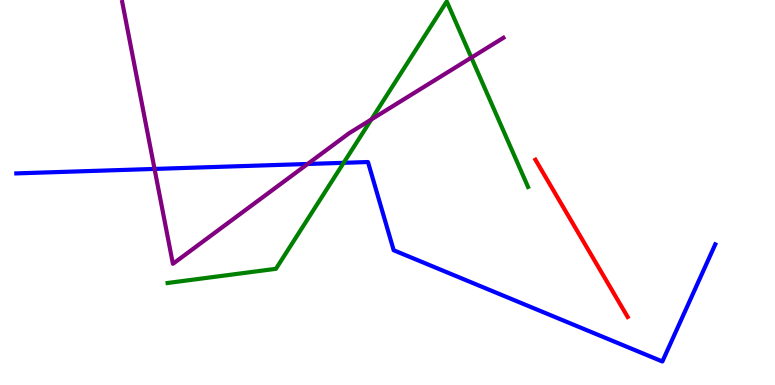[{'lines': ['blue', 'red'], 'intersections': []}, {'lines': ['green', 'red'], 'intersections': []}, {'lines': ['purple', 'red'], 'intersections': []}, {'lines': ['blue', 'green'], 'intersections': [{'x': 4.43, 'y': 5.77}]}, {'lines': ['blue', 'purple'], 'intersections': [{'x': 1.99, 'y': 5.61}, {'x': 3.97, 'y': 5.74}]}, {'lines': ['green', 'purple'], 'intersections': [{'x': 4.79, 'y': 6.9}, {'x': 6.08, 'y': 8.5}]}]